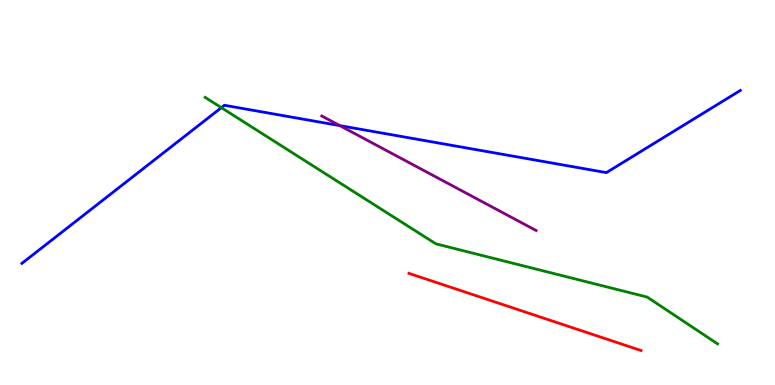[{'lines': ['blue', 'red'], 'intersections': []}, {'lines': ['green', 'red'], 'intersections': []}, {'lines': ['purple', 'red'], 'intersections': []}, {'lines': ['blue', 'green'], 'intersections': [{'x': 2.86, 'y': 7.2}]}, {'lines': ['blue', 'purple'], 'intersections': [{'x': 4.38, 'y': 6.74}]}, {'lines': ['green', 'purple'], 'intersections': []}]